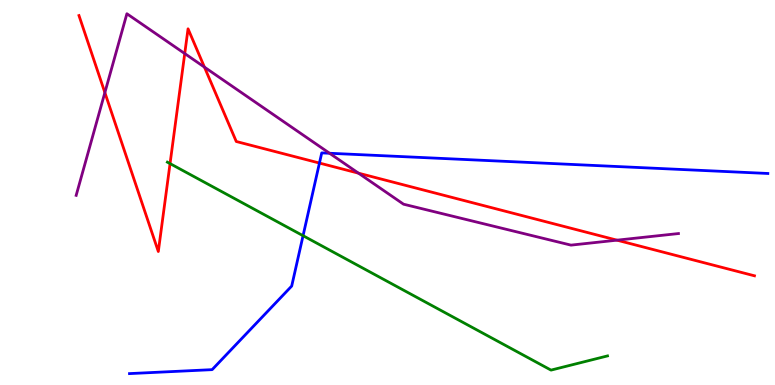[{'lines': ['blue', 'red'], 'intersections': [{'x': 4.12, 'y': 5.76}]}, {'lines': ['green', 'red'], 'intersections': [{'x': 2.19, 'y': 5.75}]}, {'lines': ['purple', 'red'], 'intersections': [{'x': 1.35, 'y': 7.6}, {'x': 2.38, 'y': 8.61}, {'x': 2.64, 'y': 8.26}, {'x': 4.63, 'y': 5.5}, {'x': 7.96, 'y': 3.76}]}, {'lines': ['blue', 'green'], 'intersections': [{'x': 3.91, 'y': 3.88}]}, {'lines': ['blue', 'purple'], 'intersections': [{'x': 4.25, 'y': 6.02}]}, {'lines': ['green', 'purple'], 'intersections': []}]